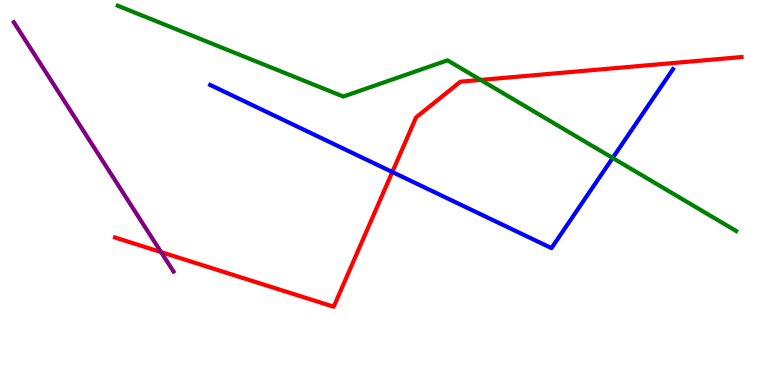[{'lines': ['blue', 'red'], 'intersections': [{'x': 5.06, 'y': 5.53}]}, {'lines': ['green', 'red'], 'intersections': [{'x': 6.2, 'y': 7.92}]}, {'lines': ['purple', 'red'], 'intersections': [{'x': 2.08, 'y': 3.45}]}, {'lines': ['blue', 'green'], 'intersections': [{'x': 7.91, 'y': 5.9}]}, {'lines': ['blue', 'purple'], 'intersections': []}, {'lines': ['green', 'purple'], 'intersections': []}]